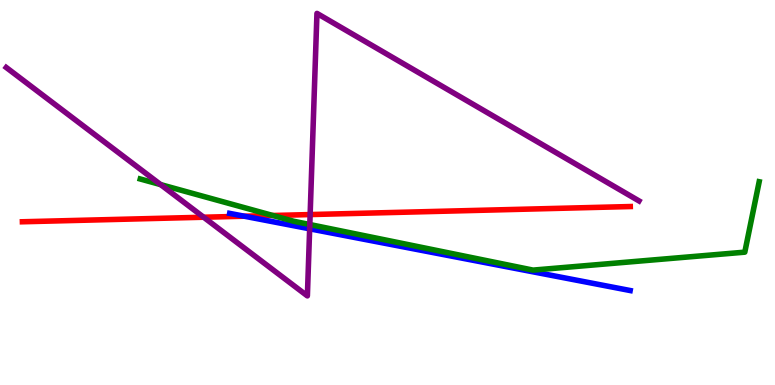[{'lines': ['blue', 'red'], 'intersections': [{'x': 3.15, 'y': 4.38}]}, {'lines': ['green', 'red'], 'intersections': [{'x': 3.52, 'y': 4.4}]}, {'lines': ['purple', 'red'], 'intersections': [{'x': 2.63, 'y': 4.36}, {'x': 4.0, 'y': 4.43}]}, {'lines': ['blue', 'green'], 'intersections': []}, {'lines': ['blue', 'purple'], 'intersections': [{'x': 4.0, 'y': 4.06}]}, {'lines': ['green', 'purple'], 'intersections': [{'x': 2.07, 'y': 5.2}, {'x': 4.0, 'y': 4.17}]}]